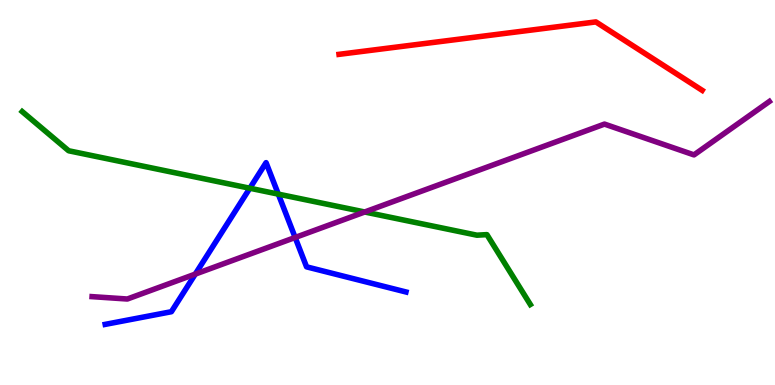[{'lines': ['blue', 'red'], 'intersections': []}, {'lines': ['green', 'red'], 'intersections': []}, {'lines': ['purple', 'red'], 'intersections': []}, {'lines': ['blue', 'green'], 'intersections': [{'x': 3.22, 'y': 5.11}, {'x': 3.59, 'y': 4.96}]}, {'lines': ['blue', 'purple'], 'intersections': [{'x': 2.52, 'y': 2.88}, {'x': 3.81, 'y': 3.83}]}, {'lines': ['green', 'purple'], 'intersections': [{'x': 4.71, 'y': 4.49}]}]